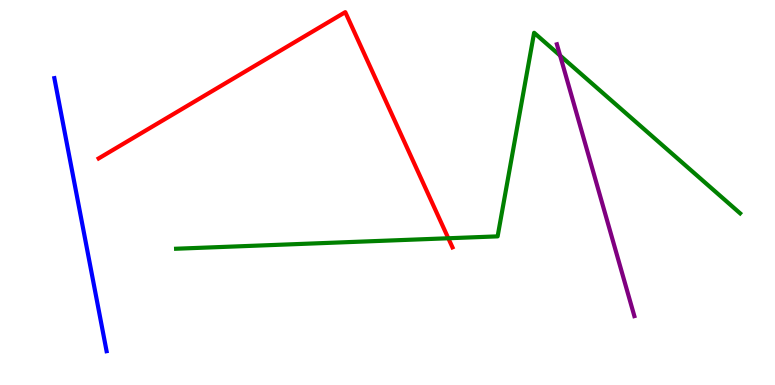[{'lines': ['blue', 'red'], 'intersections': []}, {'lines': ['green', 'red'], 'intersections': [{'x': 5.78, 'y': 3.81}]}, {'lines': ['purple', 'red'], 'intersections': []}, {'lines': ['blue', 'green'], 'intersections': []}, {'lines': ['blue', 'purple'], 'intersections': []}, {'lines': ['green', 'purple'], 'intersections': [{'x': 7.23, 'y': 8.56}]}]